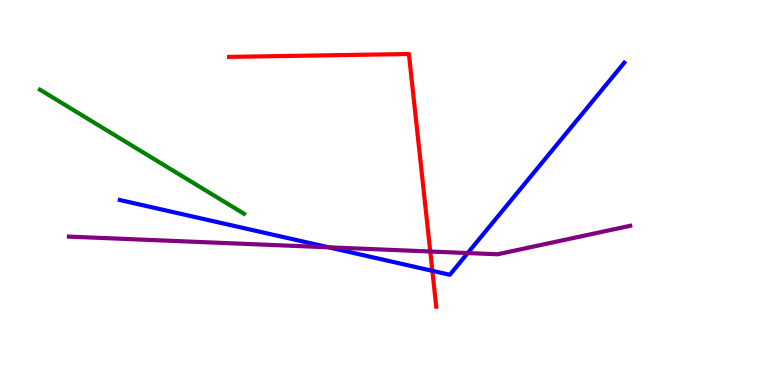[{'lines': ['blue', 'red'], 'intersections': [{'x': 5.58, 'y': 2.97}]}, {'lines': ['green', 'red'], 'intersections': []}, {'lines': ['purple', 'red'], 'intersections': [{'x': 5.55, 'y': 3.47}]}, {'lines': ['blue', 'green'], 'intersections': []}, {'lines': ['blue', 'purple'], 'intersections': [{'x': 4.24, 'y': 3.58}, {'x': 6.04, 'y': 3.43}]}, {'lines': ['green', 'purple'], 'intersections': []}]